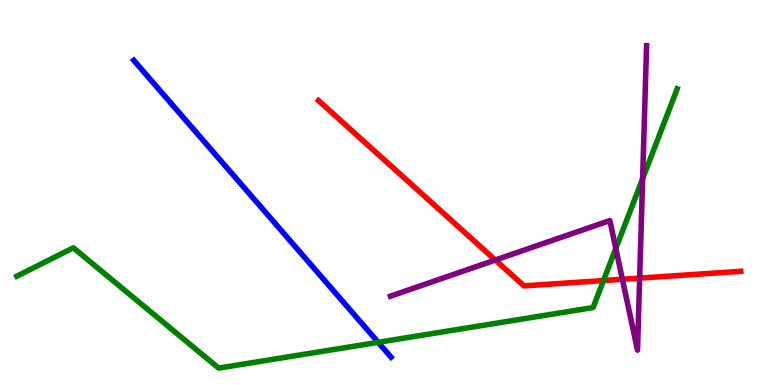[{'lines': ['blue', 'red'], 'intersections': []}, {'lines': ['green', 'red'], 'intersections': [{'x': 7.79, 'y': 2.71}]}, {'lines': ['purple', 'red'], 'intersections': [{'x': 6.39, 'y': 3.25}, {'x': 8.03, 'y': 2.75}, {'x': 8.25, 'y': 2.78}]}, {'lines': ['blue', 'green'], 'intersections': [{'x': 4.88, 'y': 1.11}]}, {'lines': ['blue', 'purple'], 'intersections': []}, {'lines': ['green', 'purple'], 'intersections': [{'x': 7.95, 'y': 3.55}, {'x': 8.29, 'y': 5.36}]}]